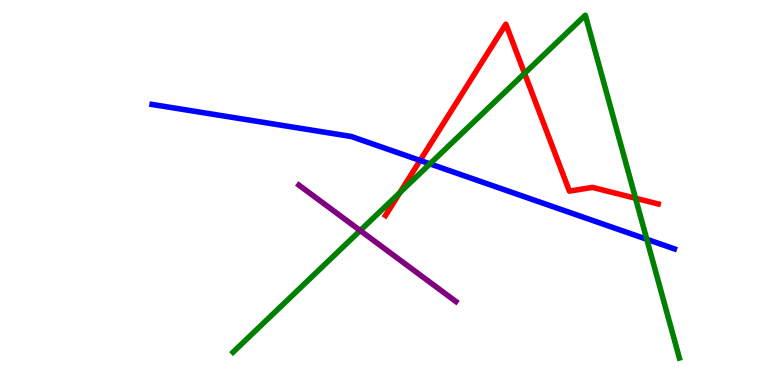[{'lines': ['blue', 'red'], 'intersections': [{'x': 5.42, 'y': 5.83}]}, {'lines': ['green', 'red'], 'intersections': [{'x': 5.16, 'y': 5.0}, {'x': 6.77, 'y': 8.09}, {'x': 8.2, 'y': 4.85}]}, {'lines': ['purple', 'red'], 'intersections': []}, {'lines': ['blue', 'green'], 'intersections': [{'x': 5.55, 'y': 5.74}, {'x': 8.35, 'y': 3.79}]}, {'lines': ['blue', 'purple'], 'intersections': []}, {'lines': ['green', 'purple'], 'intersections': [{'x': 4.65, 'y': 4.01}]}]